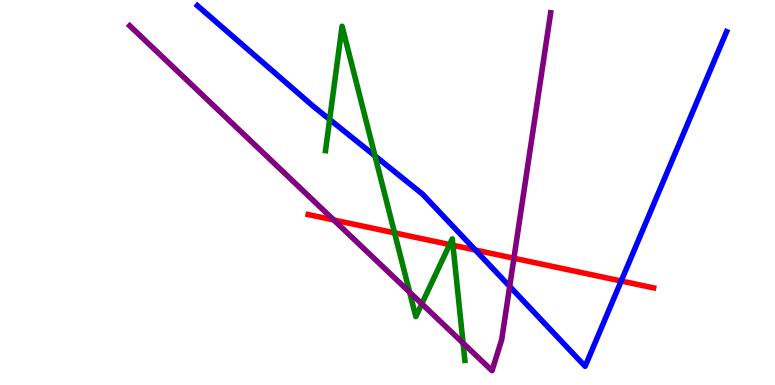[{'lines': ['blue', 'red'], 'intersections': [{'x': 6.13, 'y': 3.51}, {'x': 8.02, 'y': 2.7}]}, {'lines': ['green', 'red'], 'intersections': [{'x': 5.09, 'y': 3.95}, {'x': 5.8, 'y': 3.65}, {'x': 5.84, 'y': 3.63}]}, {'lines': ['purple', 'red'], 'intersections': [{'x': 4.31, 'y': 4.29}, {'x': 6.63, 'y': 3.29}]}, {'lines': ['blue', 'green'], 'intersections': [{'x': 4.25, 'y': 6.9}, {'x': 4.84, 'y': 5.95}]}, {'lines': ['blue', 'purple'], 'intersections': [{'x': 6.58, 'y': 2.56}]}, {'lines': ['green', 'purple'], 'intersections': [{'x': 5.29, 'y': 2.41}, {'x': 5.44, 'y': 2.11}, {'x': 5.98, 'y': 1.09}]}]